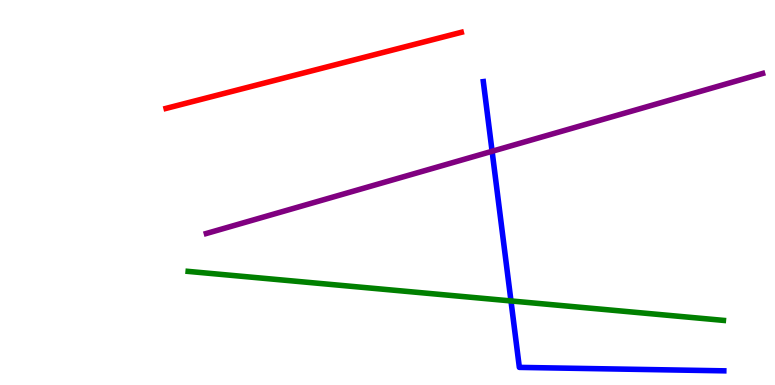[{'lines': ['blue', 'red'], 'intersections': []}, {'lines': ['green', 'red'], 'intersections': []}, {'lines': ['purple', 'red'], 'intersections': []}, {'lines': ['blue', 'green'], 'intersections': [{'x': 6.59, 'y': 2.18}]}, {'lines': ['blue', 'purple'], 'intersections': [{'x': 6.35, 'y': 6.07}]}, {'lines': ['green', 'purple'], 'intersections': []}]